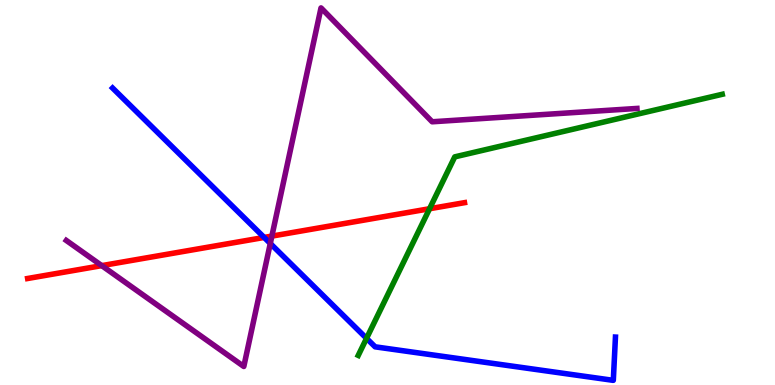[{'lines': ['blue', 'red'], 'intersections': [{'x': 3.41, 'y': 3.83}]}, {'lines': ['green', 'red'], 'intersections': [{'x': 5.54, 'y': 4.58}]}, {'lines': ['purple', 'red'], 'intersections': [{'x': 1.31, 'y': 3.1}, {'x': 3.51, 'y': 3.87}]}, {'lines': ['blue', 'green'], 'intersections': [{'x': 4.73, 'y': 1.21}]}, {'lines': ['blue', 'purple'], 'intersections': [{'x': 3.49, 'y': 3.68}]}, {'lines': ['green', 'purple'], 'intersections': []}]